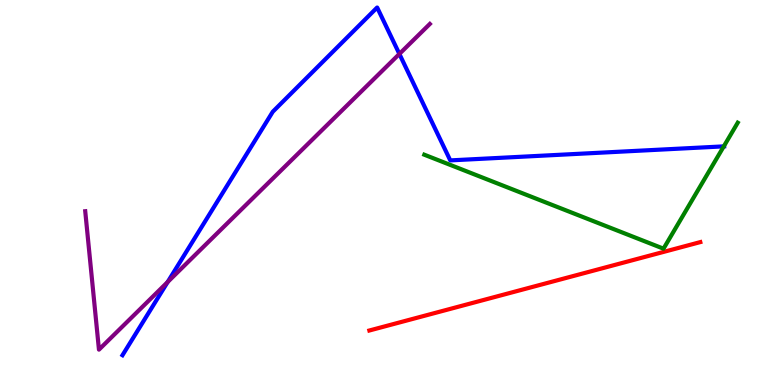[{'lines': ['blue', 'red'], 'intersections': []}, {'lines': ['green', 'red'], 'intersections': []}, {'lines': ['purple', 'red'], 'intersections': []}, {'lines': ['blue', 'green'], 'intersections': [{'x': 9.34, 'y': 6.2}]}, {'lines': ['blue', 'purple'], 'intersections': [{'x': 2.16, 'y': 2.67}, {'x': 5.15, 'y': 8.6}]}, {'lines': ['green', 'purple'], 'intersections': []}]